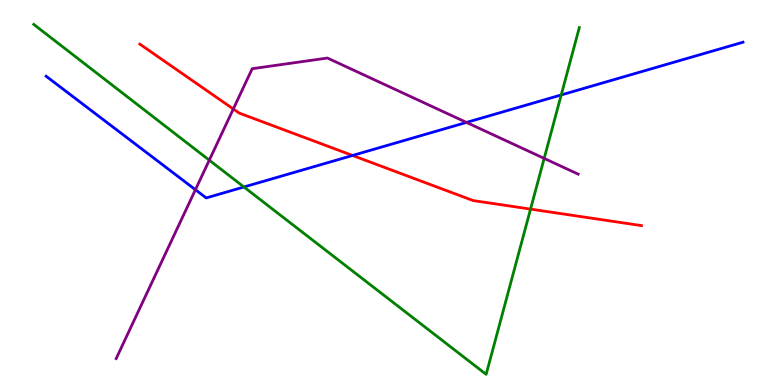[{'lines': ['blue', 'red'], 'intersections': [{'x': 4.55, 'y': 5.96}]}, {'lines': ['green', 'red'], 'intersections': [{'x': 6.85, 'y': 4.57}]}, {'lines': ['purple', 'red'], 'intersections': [{'x': 3.01, 'y': 7.17}]}, {'lines': ['blue', 'green'], 'intersections': [{'x': 3.15, 'y': 5.14}, {'x': 7.24, 'y': 7.53}]}, {'lines': ['blue', 'purple'], 'intersections': [{'x': 2.52, 'y': 5.07}, {'x': 6.02, 'y': 6.82}]}, {'lines': ['green', 'purple'], 'intersections': [{'x': 2.7, 'y': 5.84}, {'x': 7.02, 'y': 5.89}]}]